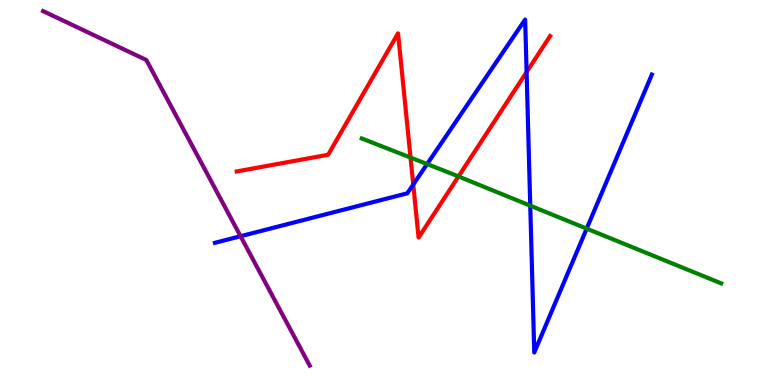[{'lines': ['blue', 'red'], 'intersections': [{'x': 5.33, 'y': 5.21}, {'x': 6.79, 'y': 8.13}]}, {'lines': ['green', 'red'], 'intersections': [{'x': 5.3, 'y': 5.91}, {'x': 5.92, 'y': 5.42}]}, {'lines': ['purple', 'red'], 'intersections': []}, {'lines': ['blue', 'green'], 'intersections': [{'x': 5.51, 'y': 5.74}, {'x': 6.84, 'y': 4.66}, {'x': 7.57, 'y': 4.06}]}, {'lines': ['blue', 'purple'], 'intersections': [{'x': 3.1, 'y': 3.86}]}, {'lines': ['green', 'purple'], 'intersections': []}]